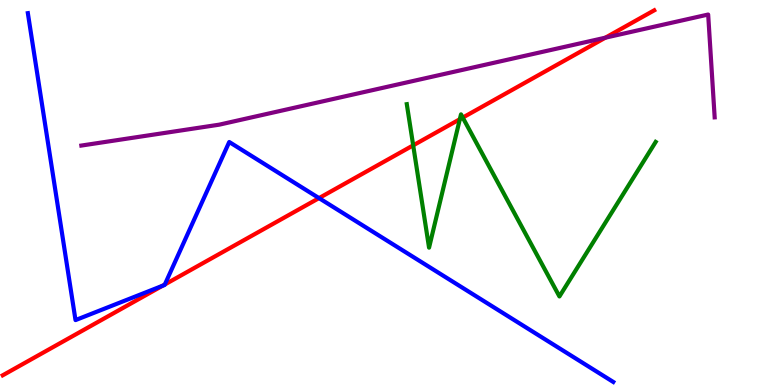[{'lines': ['blue', 'red'], 'intersections': [{'x': 2.1, 'y': 2.58}, {'x': 2.13, 'y': 2.61}, {'x': 4.12, 'y': 4.85}]}, {'lines': ['green', 'red'], 'intersections': [{'x': 5.33, 'y': 6.22}, {'x': 5.93, 'y': 6.9}, {'x': 5.97, 'y': 6.95}]}, {'lines': ['purple', 'red'], 'intersections': [{'x': 7.81, 'y': 9.02}]}, {'lines': ['blue', 'green'], 'intersections': []}, {'lines': ['blue', 'purple'], 'intersections': []}, {'lines': ['green', 'purple'], 'intersections': []}]